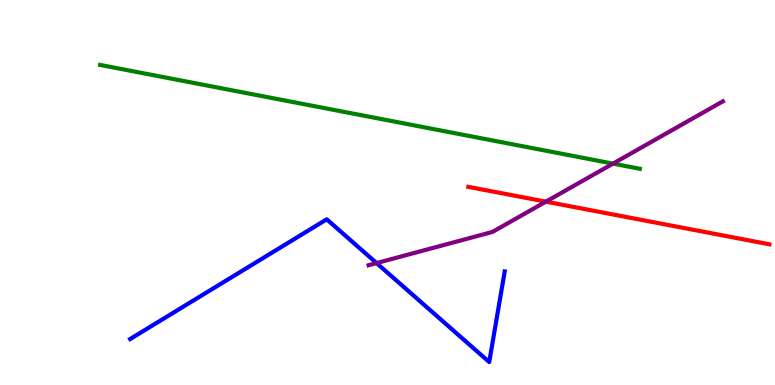[{'lines': ['blue', 'red'], 'intersections': []}, {'lines': ['green', 'red'], 'intersections': []}, {'lines': ['purple', 'red'], 'intersections': [{'x': 7.04, 'y': 4.76}]}, {'lines': ['blue', 'green'], 'intersections': []}, {'lines': ['blue', 'purple'], 'intersections': [{'x': 4.86, 'y': 3.17}]}, {'lines': ['green', 'purple'], 'intersections': [{'x': 7.91, 'y': 5.75}]}]